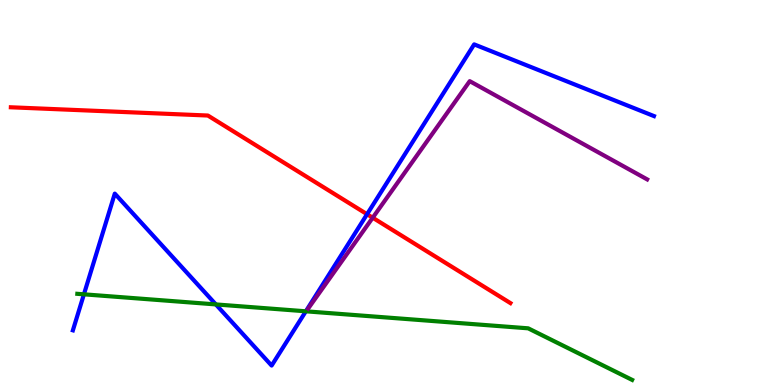[{'lines': ['blue', 'red'], 'intersections': [{'x': 4.74, 'y': 4.44}]}, {'lines': ['green', 'red'], 'intersections': []}, {'lines': ['purple', 'red'], 'intersections': [{'x': 4.81, 'y': 4.35}]}, {'lines': ['blue', 'green'], 'intersections': [{'x': 1.08, 'y': 2.36}, {'x': 2.79, 'y': 2.09}, {'x': 3.95, 'y': 1.91}]}, {'lines': ['blue', 'purple'], 'intersections': []}, {'lines': ['green', 'purple'], 'intersections': []}]